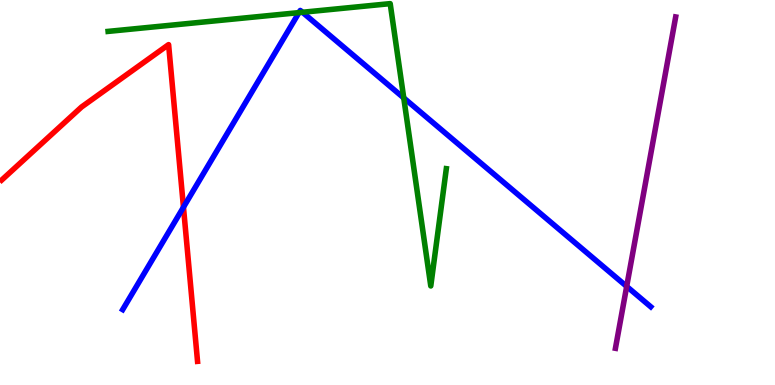[{'lines': ['blue', 'red'], 'intersections': [{'x': 2.37, 'y': 4.62}]}, {'lines': ['green', 'red'], 'intersections': []}, {'lines': ['purple', 'red'], 'intersections': []}, {'lines': ['blue', 'green'], 'intersections': [{'x': 3.86, 'y': 9.67}, {'x': 3.9, 'y': 9.68}, {'x': 5.21, 'y': 7.46}]}, {'lines': ['blue', 'purple'], 'intersections': [{'x': 8.09, 'y': 2.56}]}, {'lines': ['green', 'purple'], 'intersections': []}]